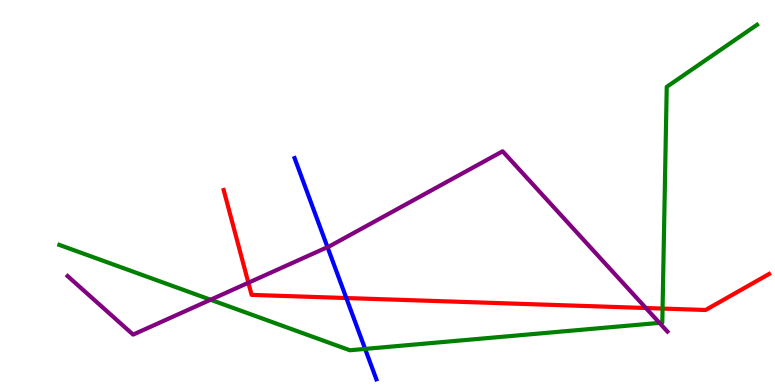[{'lines': ['blue', 'red'], 'intersections': [{'x': 4.47, 'y': 2.26}]}, {'lines': ['green', 'red'], 'intersections': [{'x': 8.55, 'y': 1.99}]}, {'lines': ['purple', 'red'], 'intersections': [{'x': 3.2, 'y': 2.66}, {'x': 8.33, 'y': 2.0}]}, {'lines': ['blue', 'green'], 'intersections': [{'x': 4.71, 'y': 0.938}]}, {'lines': ['blue', 'purple'], 'intersections': [{'x': 4.23, 'y': 3.58}]}, {'lines': ['green', 'purple'], 'intersections': [{'x': 2.72, 'y': 2.21}, {'x': 8.51, 'y': 1.61}]}]